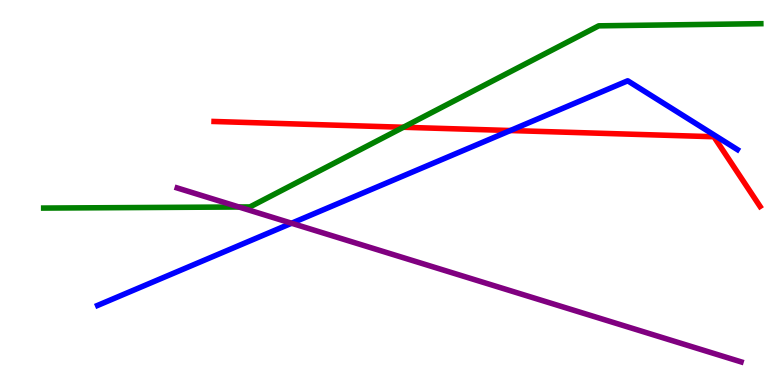[{'lines': ['blue', 'red'], 'intersections': [{'x': 6.59, 'y': 6.61}]}, {'lines': ['green', 'red'], 'intersections': [{'x': 5.2, 'y': 6.69}]}, {'lines': ['purple', 'red'], 'intersections': []}, {'lines': ['blue', 'green'], 'intersections': []}, {'lines': ['blue', 'purple'], 'intersections': [{'x': 3.76, 'y': 4.2}]}, {'lines': ['green', 'purple'], 'intersections': [{'x': 3.08, 'y': 4.62}]}]